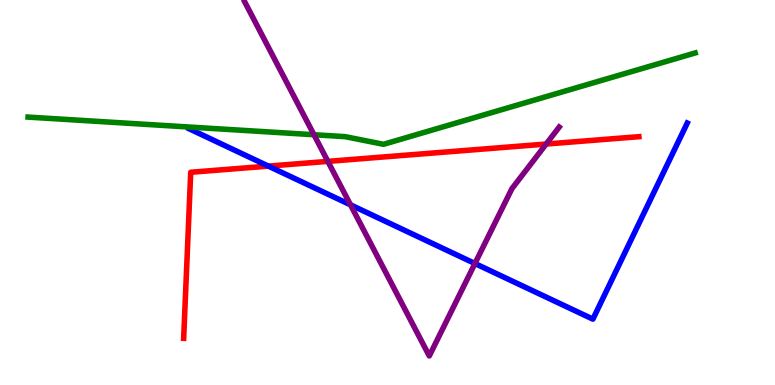[{'lines': ['blue', 'red'], 'intersections': [{'x': 3.46, 'y': 5.69}]}, {'lines': ['green', 'red'], 'intersections': []}, {'lines': ['purple', 'red'], 'intersections': [{'x': 4.23, 'y': 5.81}, {'x': 7.05, 'y': 6.26}]}, {'lines': ['blue', 'green'], 'intersections': []}, {'lines': ['blue', 'purple'], 'intersections': [{'x': 4.52, 'y': 4.68}, {'x': 6.13, 'y': 3.16}]}, {'lines': ['green', 'purple'], 'intersections': [{'x': 4.05, 'y': 6.5}]}]